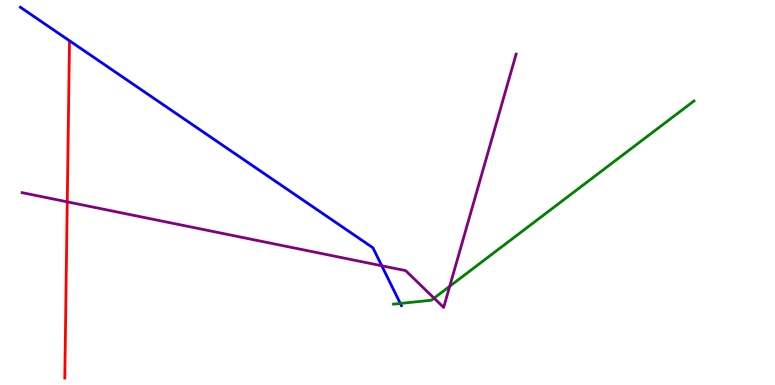[{'lines': ['blue', 'red'], 'intersections': []}, {'lines': ['green', 'red'], 'intersections': []}, {'lines': ['purple', 'red'], 'intersections': [{'x': 0.868, 'y': 4.76}]}, {'lines': ['blue', 'green'], 'intersections': [{'x': 5.17, 'y': 2.12}]}, {'lines': ['blue', 'purple'], 'intersections': [{'x': 4.93, 'y': 3.1}]}, {'lines': ['green', 'purple'], 'intersections': [{'x': 5.6, 'y': 2.26}, {'x': 5.8, 'y': 2.56}]}]